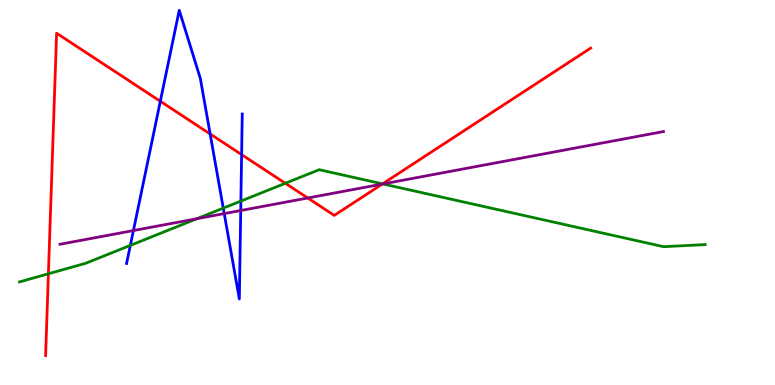[{'lines': ['blue', 'red'], 'intersections': [{'x': 2.07, 'y': 7.37}, {'x': 2.71, 'y': 6.52}, {'x': 3.12, 'y': 5.98}]}, {'lines': ['green', 'red'], 'intersections': [{'x': 0.625, 'y': 2.89}, {'x': 3.68, 'y': 5.24}, {'x': 4.94, 'y': 5.22}]}, {'lines': ['purple', 'red'], 'intersections': [{'x': 3.97, 'y': 4.86}, {'x': 4.93, 'y': 5.22}]}, {'lines': ['blue', 'green'], 'intersections': [{'x': 1.68, 'y': 3.63}, {'x': 2.88, 'y': 4.59}, {'x': 3.11, 'y': 4.78}]}, {'lines': ['blue', 'purple'], 'intersections': [{'x': 1.72, 'y': 4.01}, {'x': 2.89, 'y': 4.45}, {'x': 3.11, 'y': 4.53}]}, {'lines': ['green', 'purple'], 'intersections': [{'x': 2.54, 'y': 4.32}, {'x': 4.94, 'y': 5.22}]}]